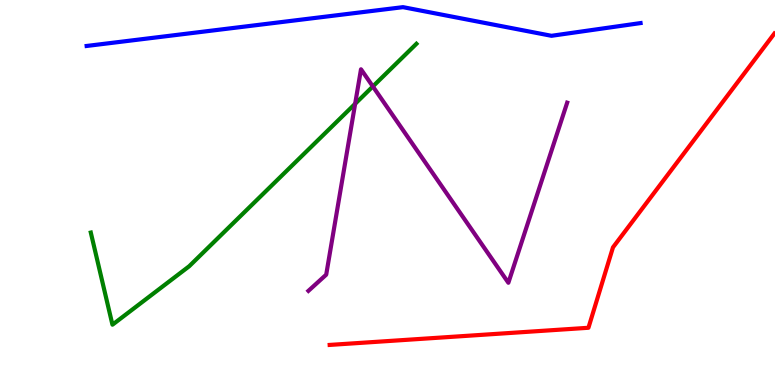[{'lines': ['blue', 'red'], 'intersections': []}, {'lines': ['green', 'red'], 'intersections': []}, {'lines': ['purple', 'red'], 'intersections': []}, {'lines': ['blue', 'green'], 'intersections': []}, {'lines': ['blue', 'purple'], 'intersections': []}, {'lines': ['green', 'purple'], 'intersections': [{'x': 4.58, 'y': 7.3}, {'x': 4.81, 'y': 7.75}]}]